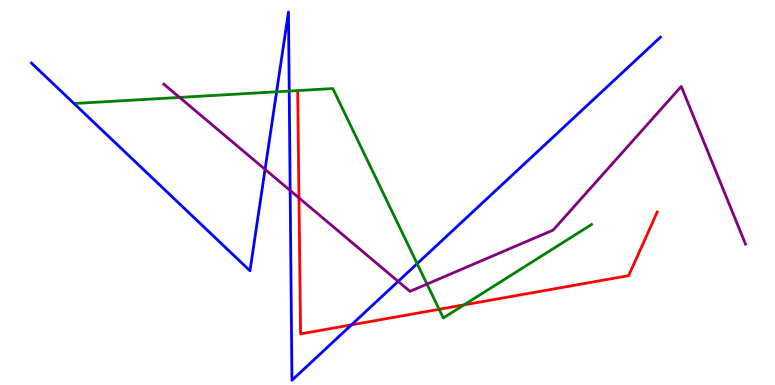[{'lines': ['blue', 'red'], 'intersections': [{'x': 4.53, 'y': 1.56}]}, {'lines': ['green', 'red'], 'intersections': [{'x': 5.67, 'y': 1.97}, {'x': 5.99, 'y': 2.08}]}, {'lines': ['purple', 'red'], 'intersections': [{'x': 3.86, 'y': 4.86}]}, {'lines': ['blue', 'green'], 'intersections': [{'x': 3.57, 'y': 7.62}, {'x': 3.73, 'y': 7.63}, {'x': 5.38, 'y': 3.15}]}, {'lines': ['blue', 'purple'], 'intersections': [{'x': 3.42, 'y': 5.6}, {'x': 3.74, 'y': 5.05}, {'x': 5.14, 'y': 2.69}]}, {'lines': ['green', 'purple'], 'intersections': [{'x': 2.32, 'y': 7.47}, {'x': 5.51, 'y': 2.62}]}]